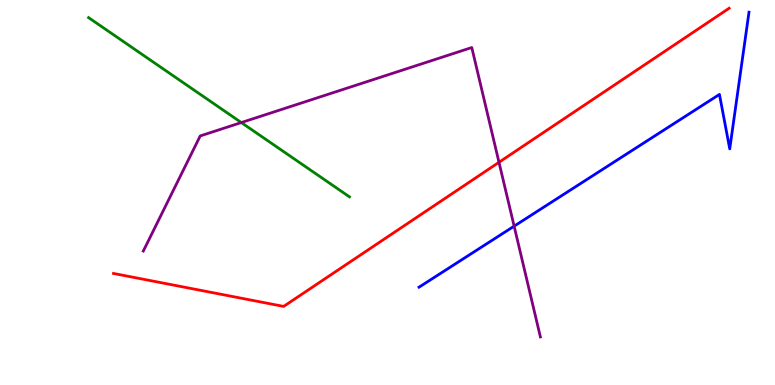[{'lines': ['blue', 'red'], 'intersections': []}, {'lines': ['green', 'red'], 'intersections': []}, {'lines': ['purple', 'red'], 'intersections': [{'x': 6.44, 'y': 5.78}]}, {'lines': ['blue', 'green'], 'intersections': []}, {'lines': ['blue', 'purple'], 'intersections': [{'x': 6.63, 'y': 4.13}]}, {'lines': ['green', 'purple'], 'intersections': [{'x': 3.11, 'y': 6.82}]}]